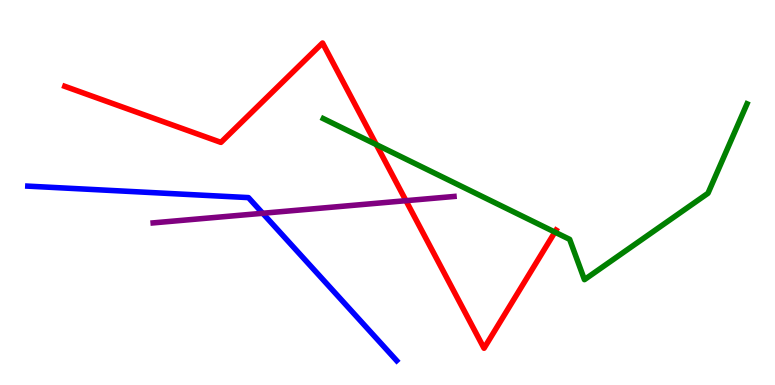[{'lines': ['blue', 'red'], 'intersections': []}, {'lines': ['green', 'red'], 'intersections': [{'x': 4.86, 'y': 6.24}, {'x': 7.16, 'y': 3.97}]}, {'lines': ['purple', 'red'], 'intersections': [{'x': 5.24, 'y': 4.79}]}, {'lines': ['blue', 'green'], 'intersections': []}, {'lines': ['blue', 'purple'], 'intersections': [{'x': 3.39, 'y': 4.46}]}, {'lines': ['green', 'purple'], 'intersections': []}]